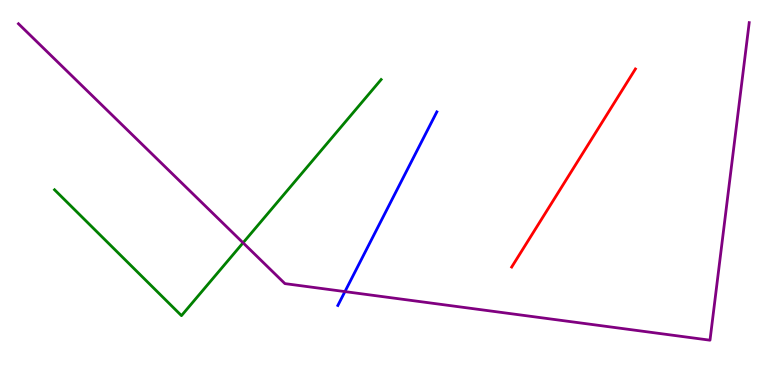[{'lines': ['blue', 'red'], 'intersections': []}, {'lines': ['green', 'red'], 'intersections': []}, {'lines': ['purple', 'red'], 'intersections': []}, {'lines': ['blue', 'green'], 'intersections': []}, {'lines': ['blue', 'purple'], 'intersections': [{'x': 4.45, 'y': 2.43}]}, {'lines': ['green', 'purple'], 'intersections': [{'x': 3.14, 'y': 3.69}]}]